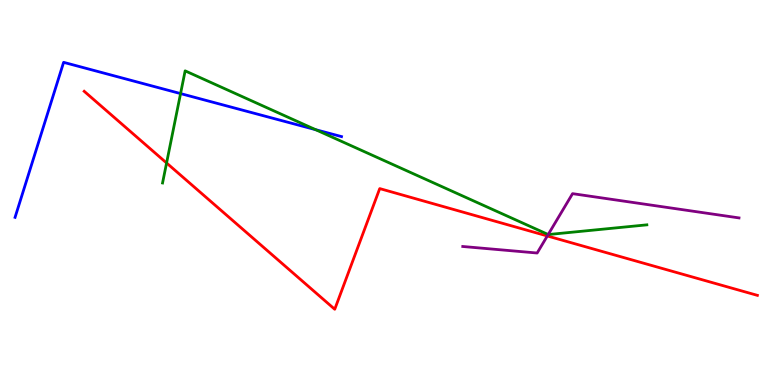[{'lines': ['blue', 'red'], 'intersections': []}, {'lines': ['green', 'red'], 'intersections': [{'x': 2.15, 'y': 5.77}]}, {'lines': ['purple', 'red'], 'intersections': [{'x': 7.06, 'y': 3.87}]}, {'lines': ['blue', 'green'], 'intersections': [{'x': 2.33, 'y': 7.57}, {'x': 4.07, 'y': 6.63}]}, {'lines': ['blue', 'purple'], 'intersections': []}, {'lines': ['green', 'purple'], 'intersections': [{'x': 7.07, 'y': 3.91}]}]